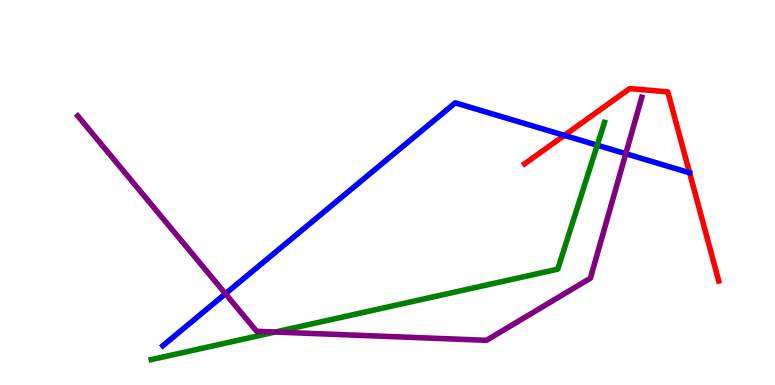[{'lines': ['blue', 'red'], 'intersections': [{'x': 7.28, 'y': 6.48}]}, {'lines': ['green', 'red'], 'intersections': []}, {'lines': ['purple', 'red'], 'intersections': []}, {'lines': ['blue', 'green'], 'intersections': [{'x': 7.71, 'y': 6.23}]}, {'lines': ['blue', 'purple'], 'intersections': [{'x': 2.91, 'y': 2.37}, {'x': 8.07, 'y': 6.01}]}, {'lines': ['green', 'purple'], 'intersections': [{'x': 3.55, 'y': 1.38}]}]